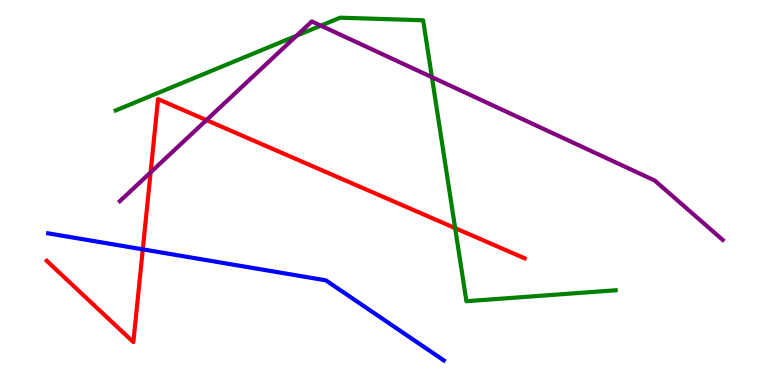[{'lines': ['blue', 'red'], 'intersections': [{'x': 1.84, 'y': 3.52}]}, {'lines': ['green', 'red'], 'intersections': [{'x': 5.87, 'y': 4.07}]}, {'lines': ['purple', 'red'], 'intersections': [{'x': 1.94, 'y': 5.52}, {'x': 2.66, 'y': 6.88}]}, {'lines': ['blue', 'green'], 'intersections': []}, {'lines': ['blue', 'purple'], 'intersections': []}, {'lines': ['green', 'purple'], 'intersections': [{'x': 3.83, 'y': 9.07}, {'x': 4.14, 'y': 9.33}, {'x': 5.57, 'y': 8.0}]}]